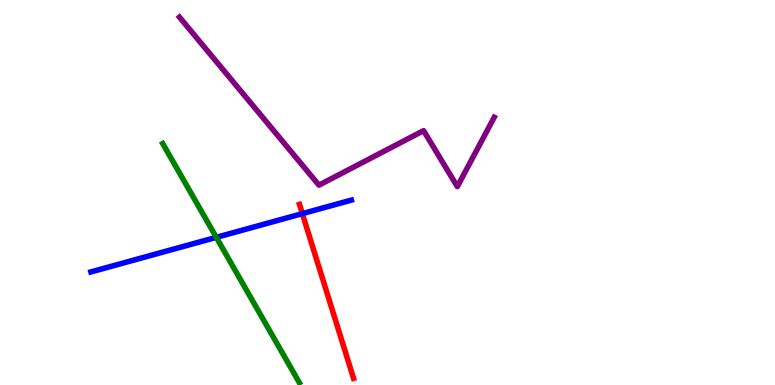[{'lines': ['blue', 'red'], 'intersections': [{'x': 3.9, 'y': 4.45}]}, {'lines': ['green', 'red'], 'intersections': []}, {'lines': ['purple', 'red'], 'intersections': []}, {'lines': ['blue', 'green'], 'intersections': [{'x': 2.79, 'y': 3.83}]}, {'lines': ['blue', 'purple'], 'intersections': []}, {'lines': ['green', 'purple'], 'intersections': []}]